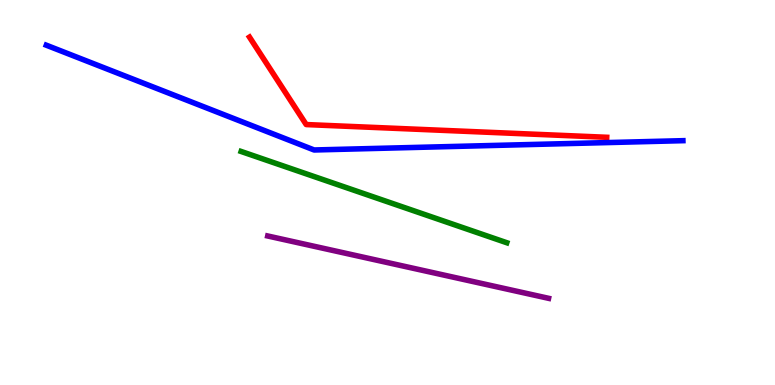[{'lines': ['blue', 'red'], 'intersections': []}, {'lines': ['green', 'red'], 'intersections': []}, {'lines': ['purple', 'red'], 'intersections': []}, {'lines': ['blue', 'green'], 'intersections': []}, {'lines': ['blue', 'purple'], 'intersections': []}, {'lines': ['green', 'purple'], 'intersections': []}]